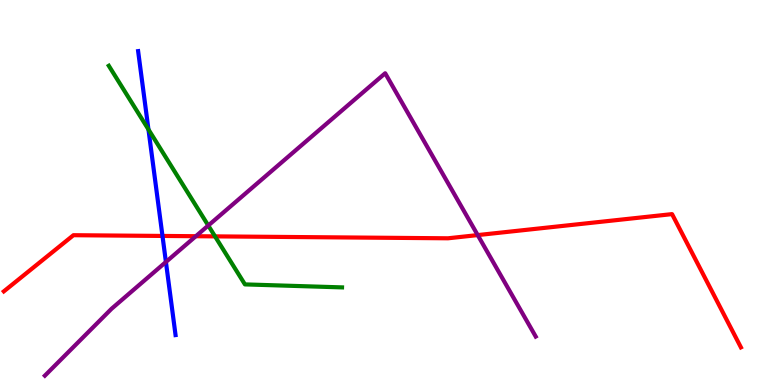[{'lines': ['blue', 'red'], 'intersections': [{'x': 2.1, 'y': 3.87}]}, {'lines': ['green', 'red'], 'intersections': [{'x': 2.77, 'y': 3.86}]}, {'lines': ['purple', 'red'], 'intersections': [{'x': 2.53, 'y': 3.86}, {'x': 6.16, 'y': 3.89}]}, {'lines': ['blue', 'green'], 'intersections': [{'x': 1.92, 'y': 6.64}]}, {'lines': ['blue', 'purple'], 'intersections': [{'x': 2.14, 'y': 3.2}]}, {'lines': ['green', 'purple'], 'intersections': [{'x': 2.69, 'y': 4.14}]}]